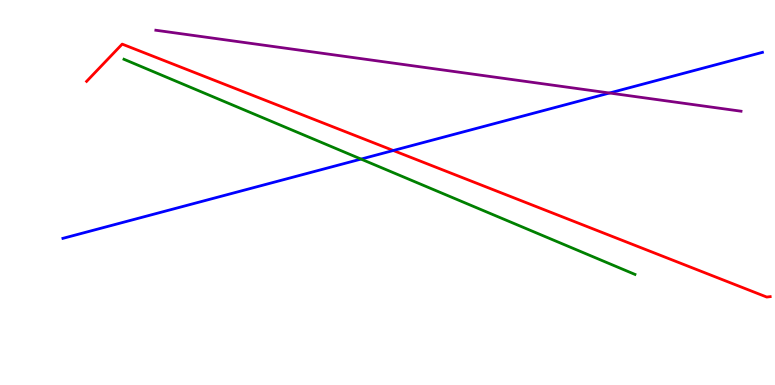[{'lines': ['blue', 'red'], 'intersections': [{'x': 5.07, 'y': 6.09}]}, {'lines': ['green', 'red'], 'intersections': []}, {'lines': ['purple', 'red'], 'intersections': []}, {'lines': ['blue', 'green'], 'intersections': [{'x': 4.66, 'y': 5.87}]}, {'lines': ['blue', 'purple'], 'intersections': [{'x': 7.86, 'y': 7.58}]}, {'lines': ['green', 'purple'], 'intersections': []}]